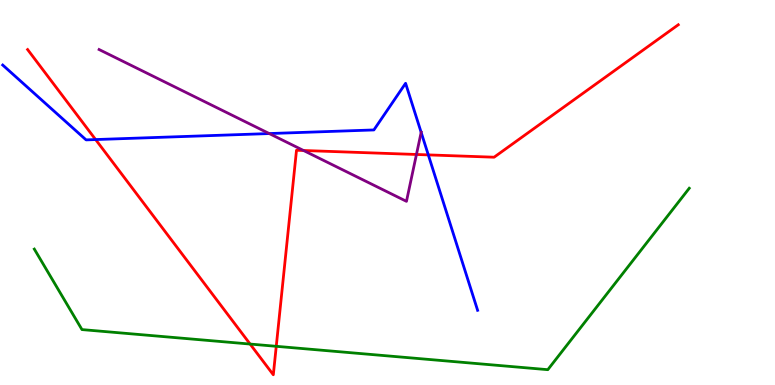[{'lines': ['blue', 'red'], 'intersections': [{'x': 1.23, 'y': 6.38}, {'x': 5.53, 'y': 5.98}]}, {'lines': ['green', 'red'], 'intersections': [{'x': 3.23, 'y': 1.06}, {'x': 3.56, 'y': 1.0}]}, {'lines': ['purple', 'red'], 'intersections': [{'x': 3.92, 'y': 6.09}, {'x': 5.37, 'y': 5.99}]}, {'lines': ['blue', 'green'], 'intersections': []}, {'lines': ['blue', 'purple'], 'intersections': [{'x': 3.47, 'y': 6.53}, {'x': 5.43, 'y': 6.56}]}, {'lines': ['green', 'purple'], 'intersections': []}]